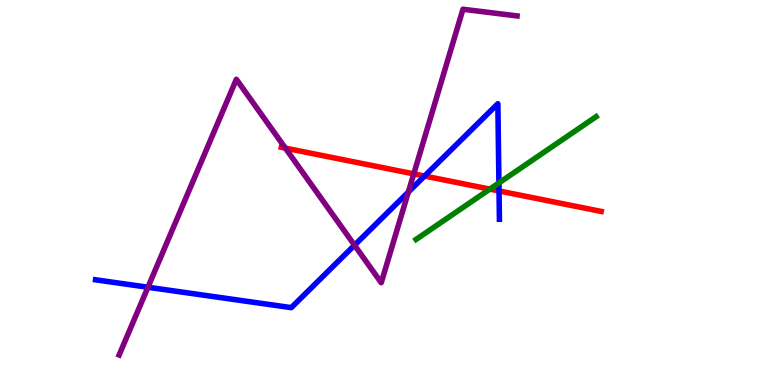[{'lines': ['blue', 'red'], 'intersections': [{'x': 5.48, 'y': 5.43}, {'x': 6.44, 'y': 5.04}]}, {'lines': ['green', 'red'], 'intersections': [{'x': 6.32, 'y': 5.09}]}, {'lines': ['purple', 'red'], 'intersections': [{'x': 3.68, 'y': 6.15}, {'x': 5.34, 'y': 5.48}]}, {'lines': ['blue', 'green'], 'intersections': [{'x': 6.44, 'y': 5.25}]}, {'lines': ['blue', 'purple'], 'intersections': [{'x': 1.91, 'y': 2.54}, {'x': 4.57, 'y': 3.63}, {'x': 5.27, 'y': 5.01}]}, {'lines': ['green', 'purple'], 'intersections': []}]